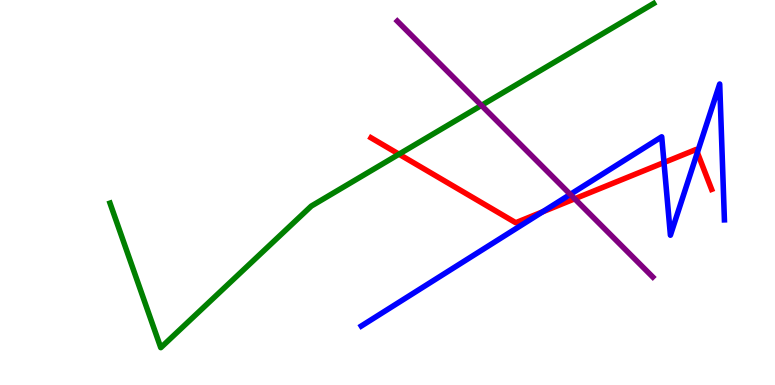[{'lines': ['blue', 'red'], 'intersections': [{'x': 7.0, 'y': 4.5}, {'x': 8.57, 'y': 5.78}, {'x': 9.0, 'y': 6.04}]}, {'lines': ['green', 'red'], 'intersections': [{'x': 5.15, 'y': 6.0}]}, {'lines': ['purple', 'red'], 'intersections': [{'x': 7.42, 'y': 4.84}]}, {'lines': ['blue', 'green'], 'intersections': []}, {'lines': ['blue', 'purple'], 'intersections': [{'x': 7.36, 'y': 4.95}]}, {'lines': ['green', 'purple'], 'intersections': [{'x': 6.21, 'y': 7.26}]}]